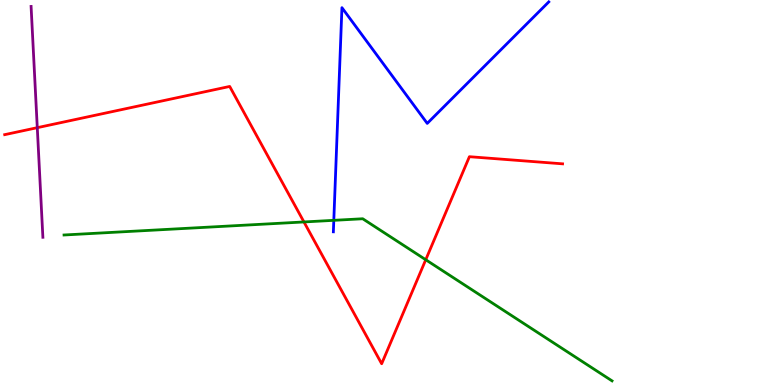[{'lines': ['blue', 'red'], 'intersections': []}, {'lines': ['green', 'red'], 'intersections': [{'x': 3.92, 'y': 4.23}, {'x': 5.49, 'y': 3.25}]}, {'lines': ['purple', 'red'], 'intersections': [{'x': 0.481, 'y': 6.68}]}, {'lines': ['blue', 'green'], 'intersections': [{'x': 4.31, 'y': 4.28}]}, {'lines': ['blue', 'purple'], 'intersections': []}, {'lines': ['green', 'purple'], 'intersections': []}]